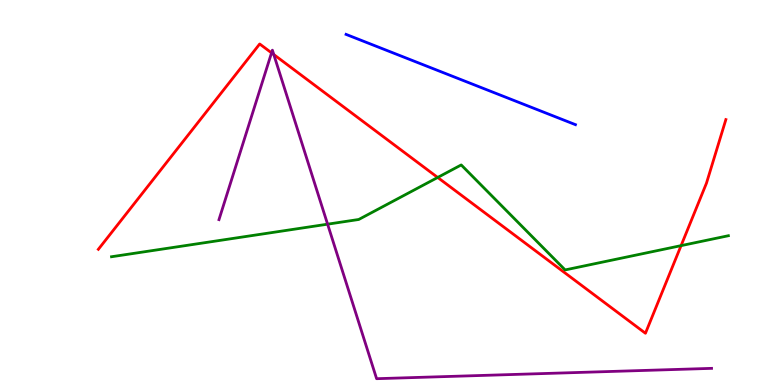[{'lines': ['blue', 'red'], 'intersections': []}, {'lines': ['green', 'red'], 'intersections': [{'x': 5.65, 'y': 5.39}, {'x': 8.79, 'y': 3.62}]}, {'lines': ['purple', 'red'], 'intersections': [{'x': 3.5, 'y': 8.63}, {'x': 3.53, 'y': 8.58}]}, {'lines': ['blue', 'green'], 'intersections': []}, {'lines': ['blue', 'purple'], 'intersections': []}, {'lines': ['green', 'purple'], 'intersections': [{'x': 4.23, 'y': 4.18}]}]